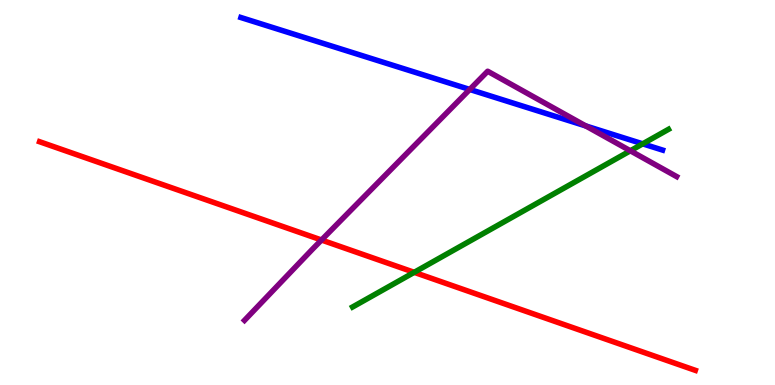[{'lines': ['blue', 'red'], 'intersections': []}, {'lines': ['green', 'red'], 'intersections': [{'x': 5.34, 'y': 2.93}]}, {'lines': ['purple', 'red'], 'intersections': [{'x': 4.15, 'y': 3.77}]}, {'lines': ['blue', 'green'], 'intersections': [{'x': 8.29, 'y': 6.26}]}, {'lines': ['blue', 'purple'], 'intersections': [{'x': 6.06, 'y': 7.68}, {'x': 7.56, 'y': 6.73}]}, {'lines': ['green', 'purple'], 'intersections': [{'x': 8.13, 'y': 6.08}]}]